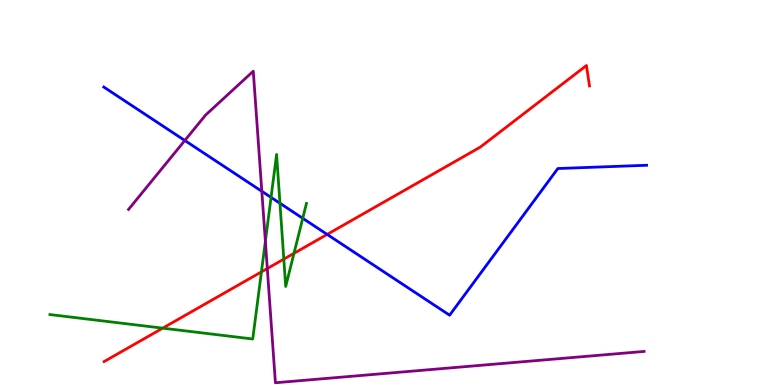[{'lines': ['blue', 'red'], 'intersections': [{'x': 4.22, 'y': 3.91}]}, {'lines': ['green', 'red'], 'intersections': [{'x': 2.1, 'y': 1.48}, {'x': 3.37, 'y': 2.94}, {'x': 3.66, 'y': 3.27}, {'x': 3.79, 'y': 3.42}]}, {'lines': ['purple', 'red'], 'intersections': [{'x': 3.45, 'y': 3.03}]}, {'lines': ['blue', 'green'], 'intersections': [{'x': 3.5, 'y': 4.87}, {'x': 3.61, 'y': 4.72}, {'x': 3.91, 'y': 4.33}]}, {'lines': ['blue', 'purple'], 'intersections': [{'x': 2.38, 'y': 6.35}, {'x': 3.38, 'y': 5.03}]}, {'lines': ['green', 'purple'], 'intersections': [{'x': 3.42, 'y': 3.73}]}]